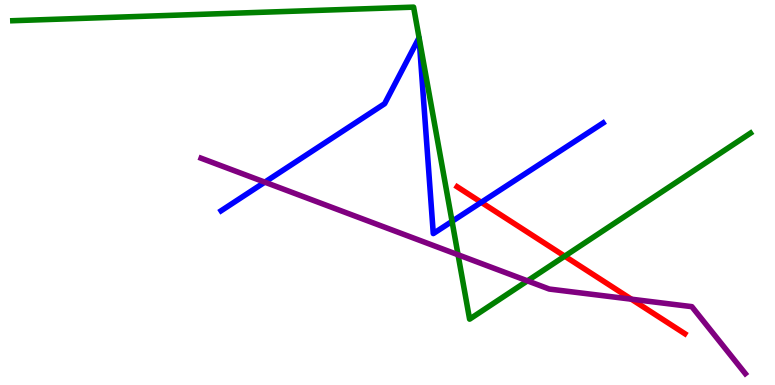[{'lines': ['blue', 'red'], 'intersections': [{'x': 6.21, 'y': 4.74}]}, {'lines': ['green', 'red'], 'intersections': [{'x': 7.29, 'y': 3.35}]}, {'lines': ['purple', 'red'], 'intersections': [{'x': 8.15, 'y': 2.23}]}, {'lines': ['blue', 'green'], 'intersections': [{'x': 5.83, 'y': 4.25}]}, {'lines': ['blue', 'purple'], 'intersections': [{'x': 3.42, 'y': 5.27}]}, {'lines': ['green', 'purple'], 'intersections': [{'x': 5.91, 'y': 3.38}, {'x': 6.81, 'y': 2.71}]}]